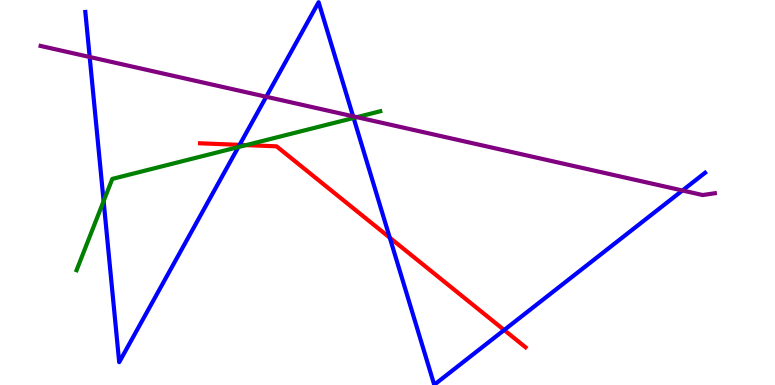[{'lines': ['blue', 'red'], 'intersections': [{'x': 3.09, 'y': 6.24}, {'x': 5.03, 'y': 3.83}, {'x': 6.51, 'y': 1.43}]}, {'lines': ['green', 'red'], 'intersections': [{'x': 3.18, 'y': 6.23}]}, {'lines': ['purple', 'red'], 'intersections': []}, {'lines': ['blue', 'green'], 'intersections': [{'x': 1.34, 'y': 4.78}, {'x': 3.08, 'y': 6.18}, {'x': 4.56, 'y': 6.94}]}, {'lines': ['blue', 'purple'], 'intersections': [{'x': 1.16, 'y': 8.52}, {'x': 3.44, 'y': 7.49}, {'x': 4.56, 'y': 6.98}, {'x': 8.81, 'y': 5.05}]}, {'lines': ['green', 'purple'], 'intersections': [{'x': 4.6, 'y': 6.96}]}]